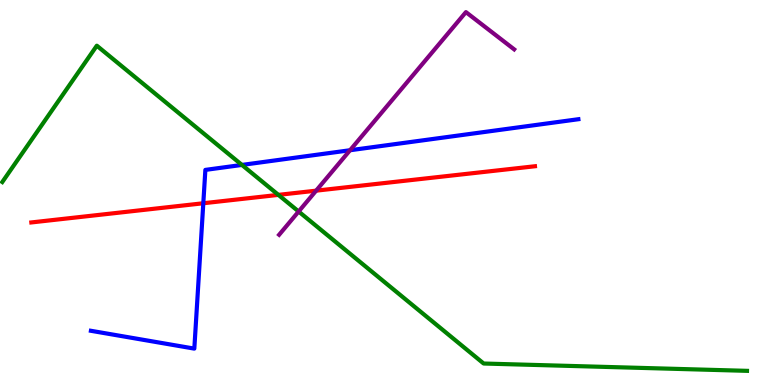[{'lines': ['blue', 'red'], 'intersections': [{'x': 2.62, 'y': 4.72}]}, {'lines': ['green', 'red'], 'intersections': [{'x': 3.59, 'y': 4.94}]}, {'lines': ['purple', 'red'], 'intersections': [{'x': 4.08, 'y': 5.05}]}, {'lines': ['blue', 'green'], 'intersections': [{'x': 3.12, 'y': 5.72}]}, {'lines': ['blue', 'purple'], 'intersections': [{'x': 4.52, 'y': 6.1}]}, {'lines': ['green', 'purple'], 'intersections': [{'x': 3.85, 'y': 4.51}]}]